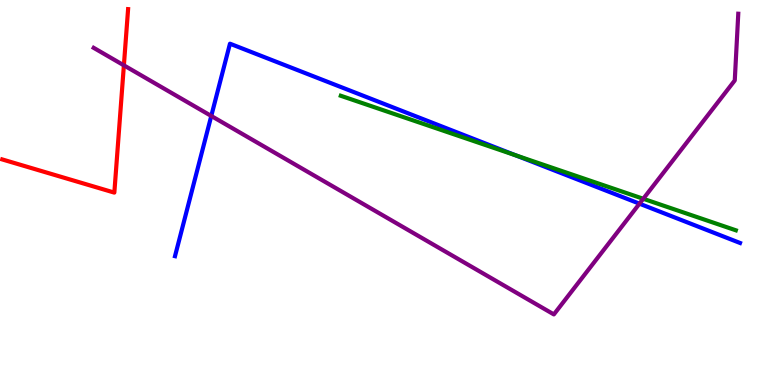[{'lines': ['blue', 'red'], 'intersections': []}, {'lines': ['green', 'red'], 'intersections': []}, {'lines': ['purple', 'red'], 'intersections': [{'x': 1.6, 'y': 8.3}]}, {'lines': ['blue', 'green'], 'intersections': [{'x': 6.66, 'y': 5.96}]}, {'lines': ['blue', 'purple'], 'intersections': [{'x': 2.73, 'y': 6.99}, {'x': 8.25, 'y': 4.71}]}, {'lines': ['green', 'purple'], 'intersections': [{'x': 8.3, 'y': 4.84}]}]